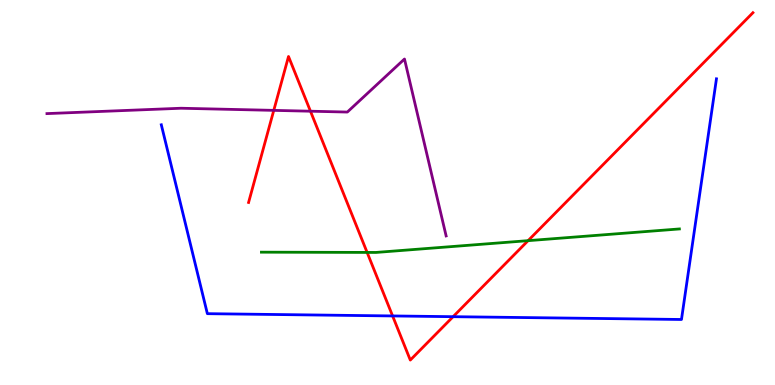[{'lines': ['blue', 'red'], 'intersections': [{'x': 5.07, 'y': 1.79}, {'x': 5.85, 'y': 1.77}]}, {'lines': ['green', 'red'], 'intersections': [{'x': 4.74, 'y': 3.44}, {'x': 6.81, 'y': 3.75}]}, {'lines': ['purple', 'red'], 'intersections': [{'x': 3.53, 'y': 7.13}, {'x': 4.01, 'y': 7.11}]}, {'lines': ['blue', 'green'], 'intersections': []}, {'lines': ['blue', 'purple'], 'intersections': []}, {'lines': ['green', 'purple'], 'intersections': []}]